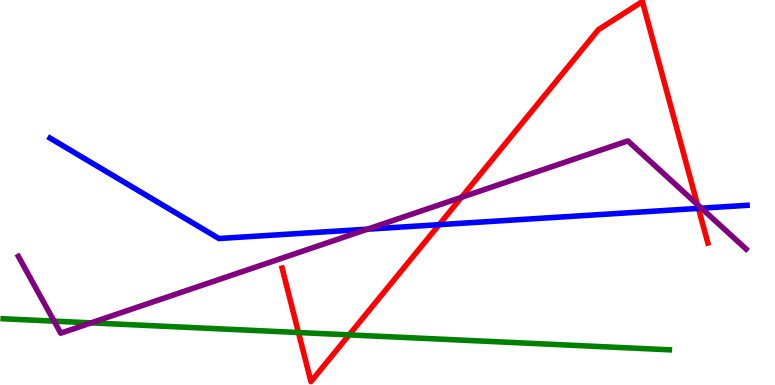[{'lines': ['blue', 'red'], 'intersections': [{'x': 5.67, 'y': 4.16}, {'x': 9.01, 'y': 4.59}]}, {'lines': ['green', 'red'], 'intersections': [{'x': 3.85, 'y': 1.36}, {'x': 4.5, 'y': 1.3}]}, {'lines': ['purple', 'red'], 'intersections': [{'x': 5.95, 'y': 4.88}, {'x': 9.0, 'y': 4.69}]}, {'lines': ['blue', 'green'], 'intersections': []}, {'lines': ['blue', 'purple'], 'intersections': [{'x': 4.74, 'y': 4.05}, {'x': 9.05, 'y': 4.59}]}, {'lines': ['green', 'purple'], 'intersections': [{'x': 0.698, 'y': 1.66}, {'x': 1.18, 'y': 1.61}]}]